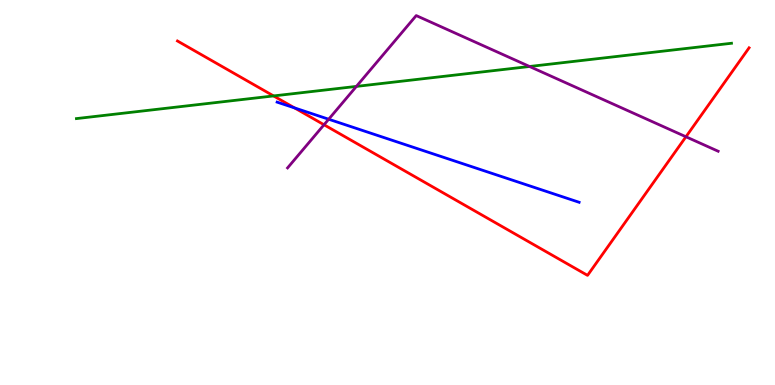[{'lines': ['blue', 'red'], 'intersections': [{'x': 3.8, 'y': 7.2}]}, {'lines': ['green', 'red'], 'intersections': [{'x': 3.53, 'y': 7.51}]}, {'lines': ['purple', 'red'], 'intersections': [{'x': 4.18, 'y': 6.76}, {'x': 8.85, 'y': 6.45}]}, {'lines': ['blue', 'green'], 'intersections': []}, {'lines': ['blue', 'purple'], 'intersections': [{'x': 4.24, 'y': 6.9}]}, {'lines': ['green', 'purple'], 'intersections': [{'x': 4.6, 'y': 7.76}, {'x': 6.83, 'y': 8.27}]}]